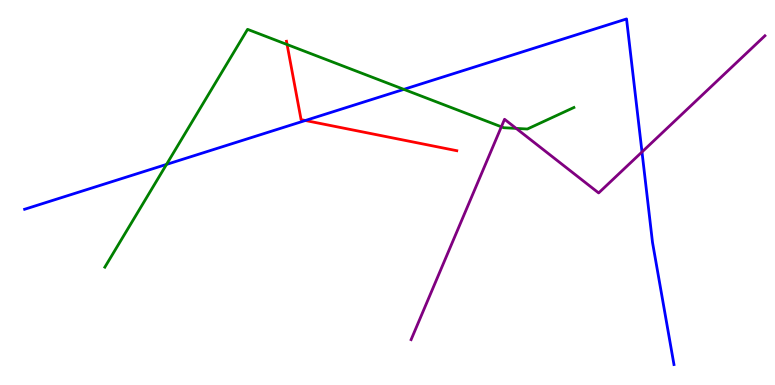[{'lines': ['blue', 'red'], 'intersections': [{'x': 3.94, 'y': 6.87}]}, {'lines': ['green', 'red'], 'intersections': [{'x': 3.7, 'y': 8.84}]}, {'lines': ['purple', 'red'], 'intersections': []}, {'lines': ['blue', 'green'], 'intersections': [{'x': 2.15, 'y': 5.73}, {'x': 5.21, 'y': 7.68}]}, {'lines': ['blue', 'purple'], 'intersections': [{'x': 8.28, 'y': 6.05}]}, {'lines': ['green', 'purple'], 'intersections': [{'x': 6.47, 'y': 6.71}, {'x': 6.66, 'y': 6.66}]}]